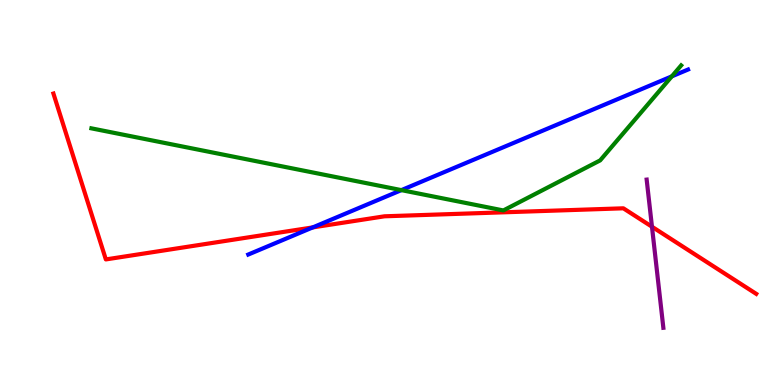[{'lines': ['blue', 'red'], 'intersections': [{'x': 4.04, 'y': 4.09}]}, {'lines': ['green', 'red'], 'intersections': []}, {'lines': ['purple', 'red'], 'intersections': [{'x': 8.41, 'y': 4.11}]}, {'lines': ['blue', 'green'], 'intersections': [{'x': 5.18, 'y': 5.06}, {'x': 8.67, 'y': 8.02}]}, {'lines': ['blue', 'purple'], 'intersections': []}, {'lines': ['green', 'purple'], 'intersections': []}]